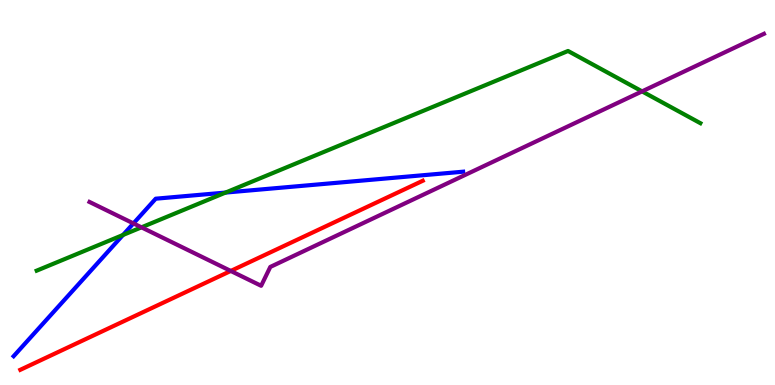[{'lines': ['blue', 'red'], 'intersections': []}, {'lines': ['green', 'red'], 'intersections': []}, {'lines': ['purple', 'red'], 'intersections': [{'x': 2.98, 'y': 2.96}]}, {'lines': ['blue', 'green'], 'intersections': [{'x': 1.59, 'y': 3.9}, {'x': 2.91, 'y': 5.0}]}, {'lines': ['blue', 'purple'], 'intersections': [{'x': 1.72, 'y': 4.2}]}, {'lines': ['green', 'purple'], 'intersections': [{'x': 1.83, 'y': 4.1}, {'x': 8.28, 'y': 7.63}]}]